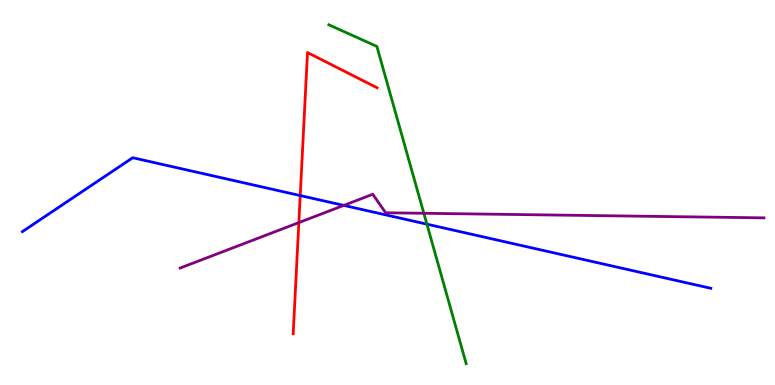[{'lines': ['blue', 'red'], 'intersections': [{'x': 3.87, 'y': 4.92}]}, {'lines': ['green', 'red'], 'intersections': []}, {'lines': ['purple', 'red'], 'intersections': [{'x': 3.86, 'y': 4.22}]}, {'lines': ['blue', 'green'], 'intersections': [{'x': 5.51, 'y': 4.18}]}, {'lines': ['blue', 'purple'], 'intersections': [{'x': 4.44, 'y': 4.67}]}, {'lines': ['green', 'purple'], 'intersections': [{'x': 5.47, 'y': 4.46}]}]